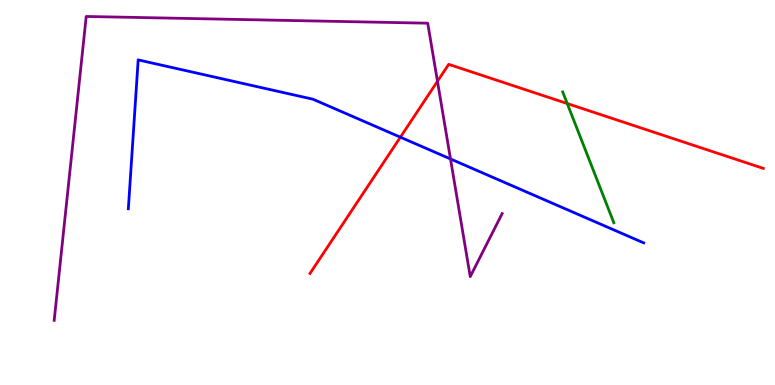[{'lines': ['blue', 'red'], 'intersections': [{'x': 5.17, 'y': 6.44}]}, {'lines': ['green', 'red'], 'intersections': [{'x': 7.32, 'y': 7.31}]}, {'lines': ['purple', 'red'], 'intersections': [{'x': 5.64, 'y': 7.89}]}, {'lines': ['blue', 'green'], 'intersections': []}, {'lines': ['blue', 'purple'], 'intersections': [{'x': 5.81, 'y': 5.87}]}, {'lines': ['green', 'purple'], 'intersections': []}]